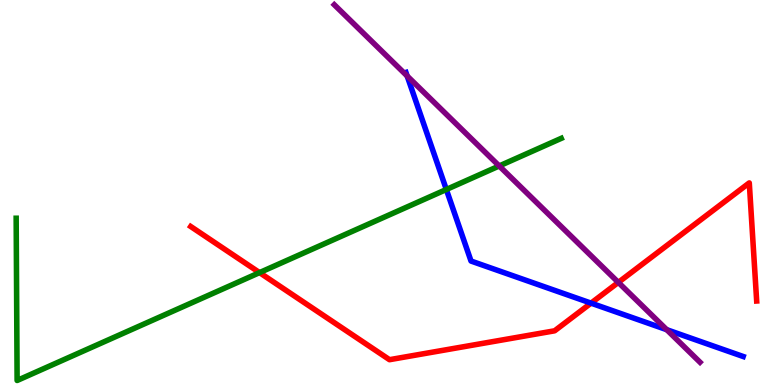[{'lines': ['blue', 'red'], 'intersections': [{'x': 7.63, 'y': 2.13}]}, {'lines': ['green', 'red'], 'intersections': [{'x': 3.35, 'y': 2.92}]}, {'lines': ['purple', 'red'], 'intersections': [{'x': 7.98, 'y': 2.67}]}, {'lines': ['blue', 'green'], 'intersections': [{'x': 5.76, 'y': 5.08}]}, {'lines': ['blue', 'purple'], 'intersections': [{'x': 5.25, 'y': 8.03}, {'x': 8.6, 'y': 1.44}]}, {'lines': ['green', 'purple'], 'intersections': [{'x': 6.44, 'y': 5.69}]}]